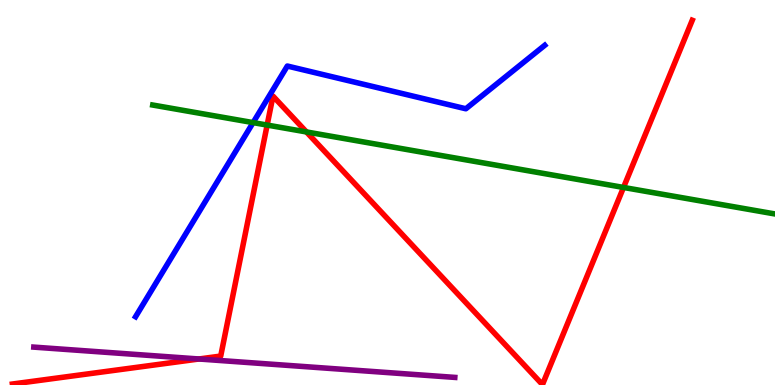[{'lines': ['blue', 'red'], 'intersections': []}, {'lines': ['green', 'red'], 'intersections': [{'x': 3.45, 'y': 6.75}, {'x': 3.95, 'y': 6.57}, {'x': 8.05, 'y': 5.13}]}, {'lines': ['purple', 'red'], 'intersections': [{'x': 2.57, 'y': 0.676}]}, {'lines': ['blue', 'green'], 'intersections': [{'x': 3.27, 'y': 6.82}]}, {'lines': ['blue', 'purple'], 'intersections': []}, {'lines': ['green', 'purple'], 'intersections': []}]